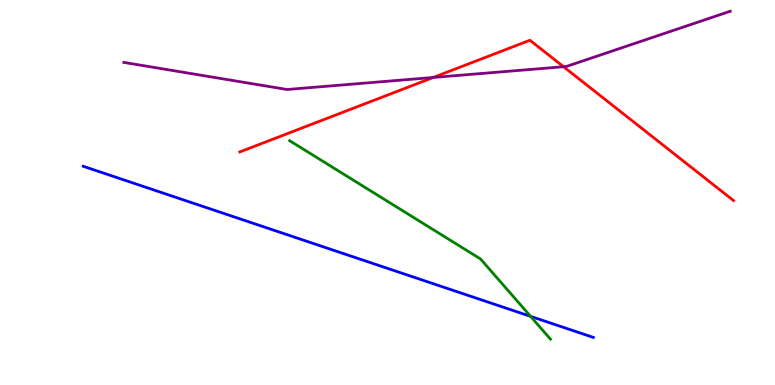[{'lines': ['blue', 'red'], 'intersections': []}, {'lines': ['green', 'red'], 'intersections': []}, {'lines': ['purple', 'red'], 'intersections': [{'x': 5.59, 'y': 7.99}, {'x': 7.27, 'y': 8.27}]}, {'lines': ['blue', 'green'], 'intersections': [{'x': 6.85, 'y': 1.78}]}, {'lines': ['blue', 'purple'], 'intersections': []}, {'lines': ['green', 'purple'], 'intersections': []}]